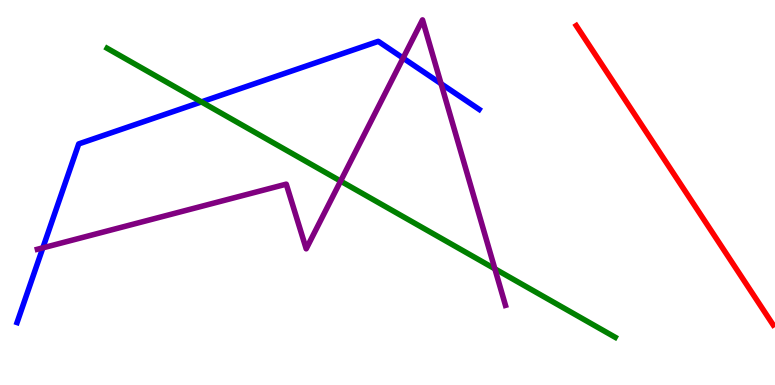[{'lines': ['blue', 'red'], 'intersections': []}, {'lines': ['green', 'red'], 'intersections': []}, {'lines': ['purple', 'red'], 'intersections': []}, {'lines': ['blue', 'green'], 'intersections': [{'x': 2.6, 'y': 7.35}]}, {'lines': ['blue', 'purple'], 'intersections': [{'x': 0.553, 'y': 3.56}, {'x': 5.2, 'y': 8.49}, {'x': 5.69, 'y': 7.83}]}, {'lines': ['green', 'purple'], 'intersections': [{'x': 4.39, 'y': 5.3}, {'x': 6.39, 'y': 3.02}]}]